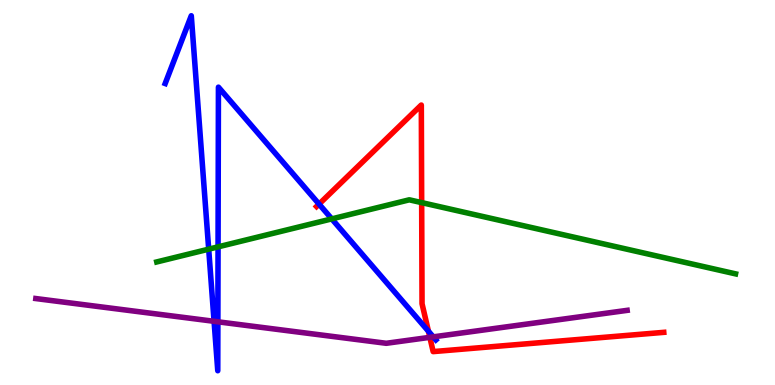[{'lines': ['blue', 'red'], 'intersections': [{'x': 4.12, 'y': 4.7}, {'x': 5.53, 'y': 1.4}]}, {'lines': ['green', 'red'], 'intersections': [{'x': 5.44, 'y': 4.74}]}, {'lines': ['purple', 'red'], 'intersections': [{'x': 5.55, 'y': 1.24}]}, {'lines': ['blue', 'green'], 'intersections': [{'x': 2.69, 'y': 3.53}, {'x': 2.81, 'y': 3.59}, {'x': 4.28, 'y': 4.31}]}, {'lines': ['blue', 'purple'], 'intersections': [{'x': 2.76, 'y': 1.65}, {'x': 2.81, 'y': 1.64}, {'x': 5.59, 'y': 1.25}]}, {'lines': ['green', 'purple'], 'intersections': []}]